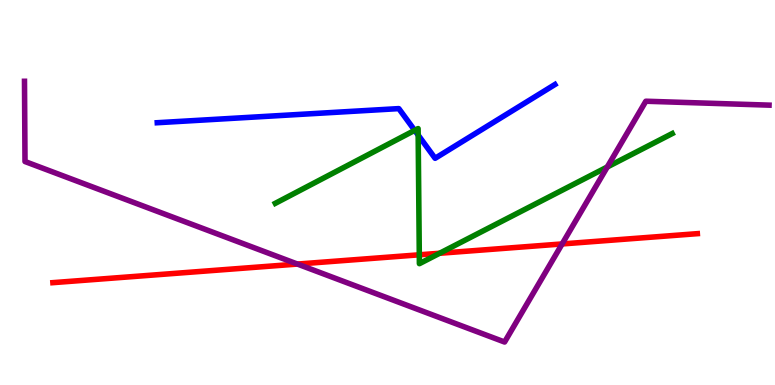[{'lines': ['blue', 'red'], 'intersections': []}, {'lines': ['green', 'red'], 'intersections': [{'x': 5.41, 'y': 3.38}, {'x': 5.67, 'y': 3.42}]}, {'lines': ['purple', 'red'], 'intersections': [{'x': 3.84, 'y': 3.14}, {'x': 7.25, 'y': 3.66}]}, {'lines': ['blue', 'green'], 'intersections': [{'x': 5.35, 'y': 6.61}, {'x': 5.4, 'y': 6.49}]}, {'lines': ['blue', 'purple'], 'intersections': []}, {'lines': ['green', 'purple'], 'intersections': [{'x': 7.84, 'y': 5.66}]}]